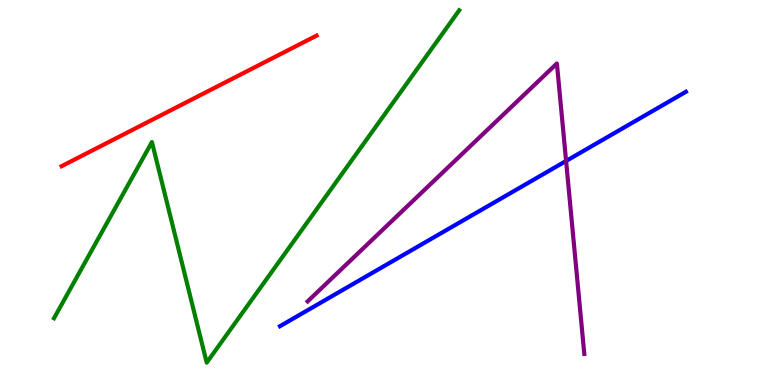[{'lines': ['blue', 'red'], 'intersections': []}, {'lines': ['green', 'red'], 'intersections': []}, {'lines': ['purple', 'red'], 'intersections': []}, {'lines': ['blue', 'green'], 'intersections': []}, {'lines': ['blue', 'purple'], 'intersections': [{'x': 7.3, 'y': 5.82}]}, {'lines': ['green', 'purple'], 'intersections': []}]